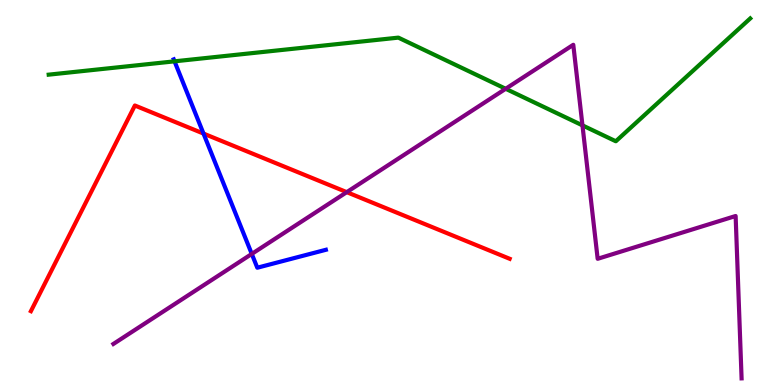[{'lines': ['blue', 'red'], 'intersections': [{'x': 2.63, 'y': 6.53}]}, {'lines': ['green', 'red'], 'intersections': []}, {'lines': ['purple', 'red'], 'intersections': [{'x': 4.47, 'y': 5.01}]}, {'lines': ['blue', 'green'], 'intersections': [{'x': 2.25, 'y': 8.41}]}, {'lines': ['blue', 'purple'], 'intersections': [{'x': 3.25, 'y': 3.4}]}, {'lines': ['green', 'purple'], 'intersections': [{'x': 6.52, 'y': 7.69}, {'x': 7.52, 'y': 6.74}]}]